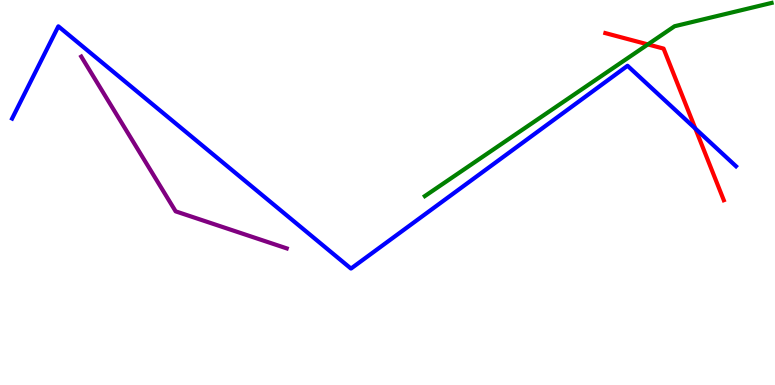[{'lines': ['blue', 'red'], 'intersections': [{'x': 8.97, 'y': 6.66}]}, {'lines': ['green', 'red'], 'intersections': [{'x': 8.36, 'y': 8.85}]}, {'lines': ['purple', 'red'], 'intersections': []}, {'lines': ['blue', 'green'], 'intersections': []}, {'lines': ['blue', 'purple'], 'intersections': []}, {'lines': ['green', 'purple'], 'intersections': []}]